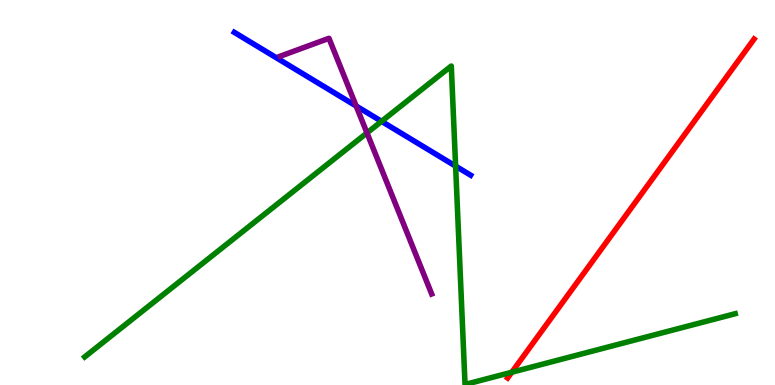[{'lines': ['blue', 'red'], 'intersections': []}, {'lines': ['green', 'red'], 'intersections': [{'x': 6.6, 'y': 0.331}]}, {'lines': ['purple', 'red'], 'intersections': []}, {'lines': ['blue', 'green'], 'intersections': [{'x': 4.92, 'y': 6.85}, {'x': 5.88, 'y': 5.69}]}, {'lines': ['blue', 'purple'], 'intersections': [{'x': 4.6, 'y': 7.25}]}, {'lines': ['green', 'purple'], 'intersections': [{'x': 4.74, 'y': 6.55}]}]